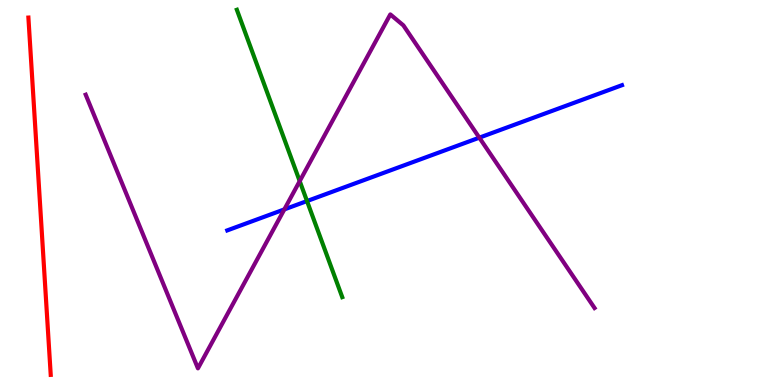[{'lines': ['blue', 'red'], 'intersections': []}, {'lines': ['green', 'red'], 'intersections': []}, {'lines': ['purple', 'red'], 'intersections': []}, {'lines': ['blue', 'green'], 'intersections': [{'x': 3.96, 'y': 4.78}]}, {'lines': ['blue', 'purple'], 'intersections': [{'x': 3.67, 'y': 4.56}, {'x': 6.18, 'y': 6.42}]}, {'lines': ['green', 'purple'], 'intersections': [{'x': 3.87, 'y': 5.3}]}]